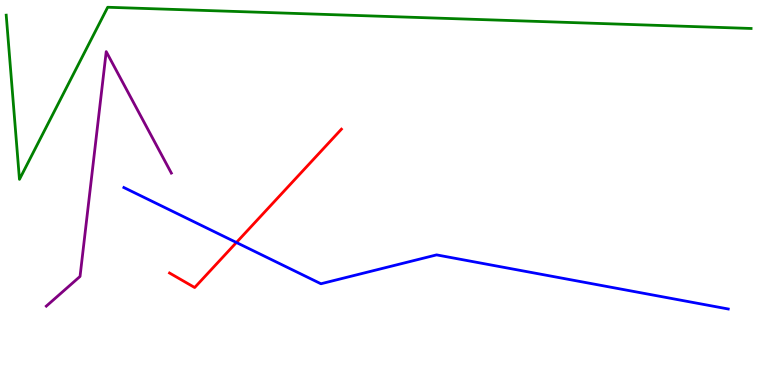[{'lines': ['blue', 'red'], 'intersections': [{'x': 3.05, 'y': 3.7}]}, {'lines': ['green', 'red'], 'intersections': []}, {'lines': ['purple', 'red'], 'intersections': []}, {'lines': ['blue', 'green'], 'intersections': []}, {'lines': ['blue', 'purple'], 'intersections': []}, {'lines': ['green', 'purple'], 'intersections': []}]